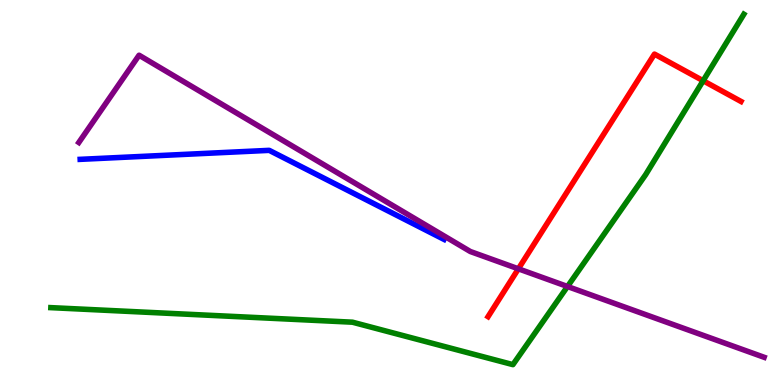[{'lines': ['blue', 'red'], 'intersections': []}, {'lines': ['green', 'red'], 'intersections': [{'x': 9.07, 'y': 7.9}]}, {'lines': ['purple', 'red'], 'intersections': [{'x': 6.69, 'y': 3.02}]}, {'lines': ['blue', 'green'], 'intersections': []}, {'lines': ['blue', 'purple'], 'intersections': []}, {'lines': ['green', 'purple'], 'intersections': [{'x': 7.32, 'y': 2.56}]}]